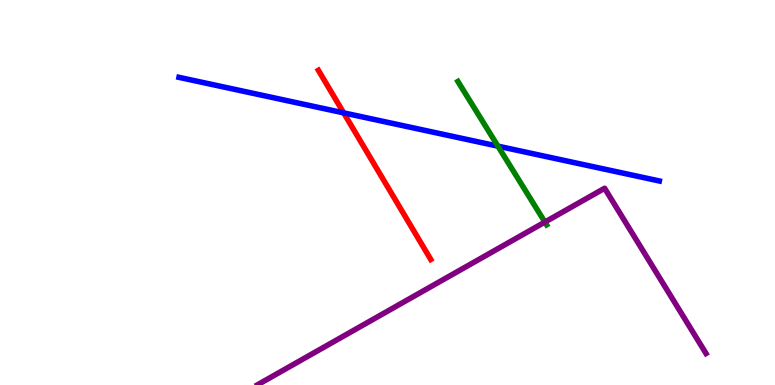[{'lines': ['blue', 'red'], 'intersections': [{'x': 4.43, 'y': 7.07}]}, {'lines': ['green', 'red'], 'intersections': []}, {'lines': ['purple', 'red'], 'intersections': []}, {'lines': ['blue', 'green'], 'intersections': [{'x': 6.42, 'y': 6.2}]}, {'lines': ['blue', 'purple'], 'intersections': []}, {'lines': ['green', 'purple'], 'intersections': [{'x': 7.03, 'y': 4.23}]}]